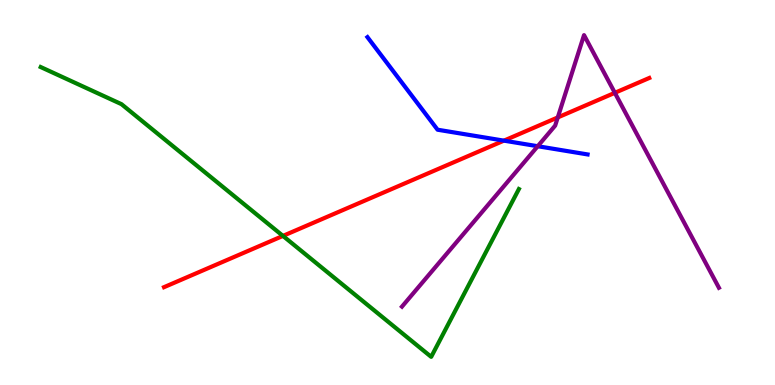[{'lines': ['blue', 'red'], 'intersections': [{'x': 6.5, 'y': 6.35}]}, {'lines': ['green', 'red'], 'intersections': [{'x': 3.65, 'y': 3.87}]}, {'lines': ['purple', 'red'], 'intersections': [{'x': 7.2, 'y': 6.95}, {'x': 7.93, 'y': 7.59}]}, {'lines': ['blue', 'green'], 'intersections': []}, {'lines': ['blue', 'purple'], 'intersections': [{'x': 6.94, 'y': 6.2}]}, {'lines': ['green', 'purple'], 'intersections': []}]